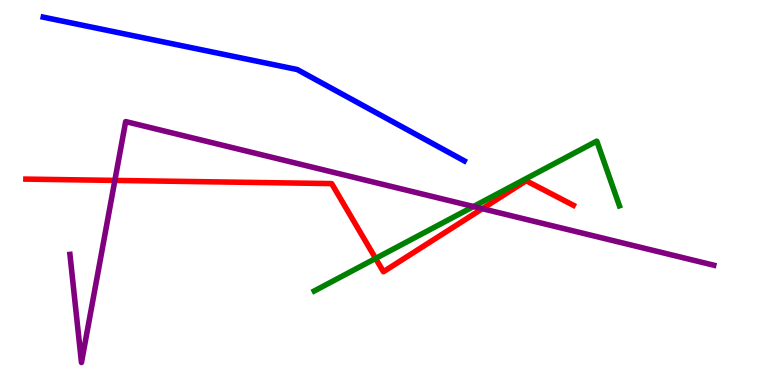[{'lines': ['blue', 'red'], 'intersections': []}, {'lines': ['green', 'red'], 'intersections': [{'x': 4.85, 'y': 3.29}]}, {'lines': ['purple', 'red'], 'intersections': [{'x': 1.48, 'y': 5.31}, {'x': 6.22, 'y': 4.58}]}, {'lines': ['blue', 'green'], 'intersections': []}, {'lines': ['blue', 'purple'], 'intersections': []}, {'lines': ['green', 'purple'], 'intersections': [{'x': 6.11, 'y': 4.64}]}]